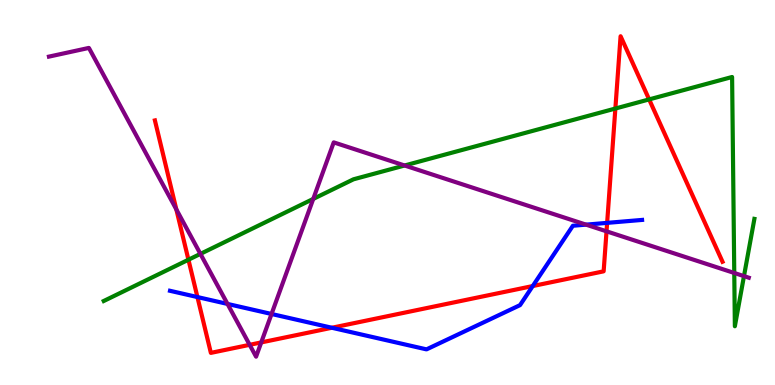[{'lines': ['blue', 'red'], 'intersections': [{'x': 2.55, 'y': 2.28}, {'x': 4.28, 'y': 1.49}, {'x': 6.87, 'y': 2.57}, {'x': 7.83, 'y': 4.21}]}, {'lines': ['green', 'red'], 'intersections': [{'x': 2.43, 'y': 3.25}, {'x': 7.94, 'y': 7.18}, {'x': 8.38, 'y': 7.42}]}, {'lines': ['purple', 'red'], 'intersections': [{'x': 2.28, 'y': 4.56}, {'x': 3.22, 'y': 1.04}, {'x': 3.37, 'y': 1.11}, {'x': 7.83, 'y': 3.99}]}, {'lines': ['blue', 'green'], 'intersections': []}, {'lines': ['blue', 'purple'], 'intersections': [{'x': 2.94, 'y': 2.11}, {'x': 3.5, 'y': 1.84}, {'x': 7.56, 'y': 4.17}]}, {'lines': ['green', 'purple'], 'intersections': [{'x': 2.59, 'y': 3.41}, {'x': 4.04, 'y': 4.83}, {'x': 5.22, 'y': 5.7}, {'x': 9.47, 'y': 2.91}, {'x': 9.6, 'y': 2.83}]}]